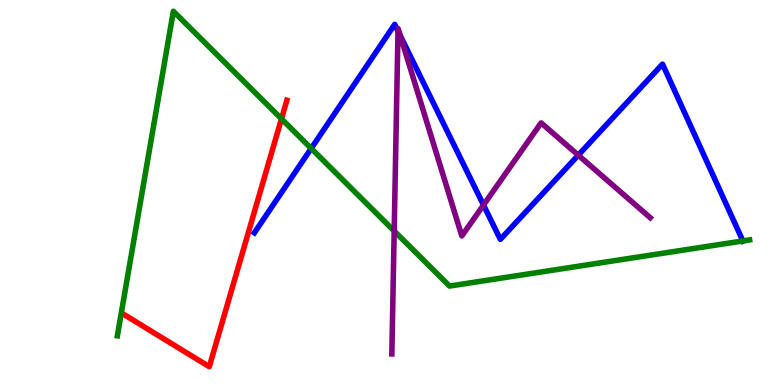[{'lines': ['blue', 'red'], 'intersections': []}, {'lines': ['green', 'red'], 'intersections': [{'x': 3.63, 'y': 6.91}]}, {'lines': ['purple', 'red'], 'intersections': []}, {'lines': ['blue', 'green'], 'intersections': [{'x': 4.02, 'y': 6.15}, {'x': 9.59, 'y': 3.74}]}, {'lines': ['blue', 'purple'], 'intersections': [{'x': 5.14, 'y': 9.19}, {'x': 5.16, 'y': 9.08}, {'x': 6.24, 'y': 4.67}, {'x': 7.46, 'y': 5.97}]}, {'lines': ['green', 'purple'], 'intersections': [{'x': 5.09, 'y': 4.0}]}]